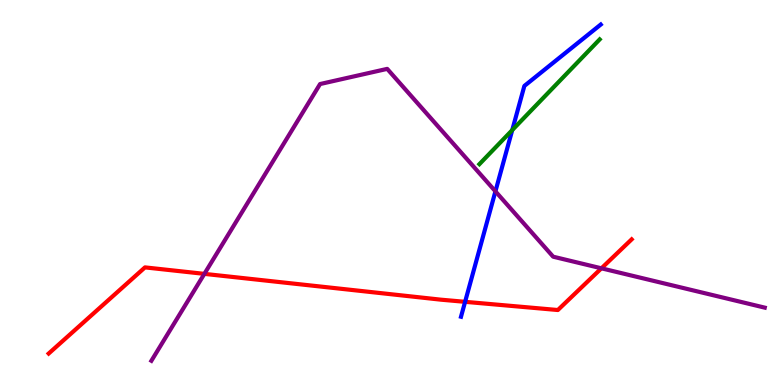[{'lines': ['blue', 'red'], 'intersections': [{'x': 6.0, 'y': 2.16}]}, {'lines': ['green', 'red'], 'intersections': []}, {'lines': ['purple', 'red'], 'intersections': [{'x': 2.64, 'y': 2.89}, {'x': 7.76, 'y': 3.03}]}, {'lines': ['blue', 'green'], 'intersections': [{'x': 6.61, 'y': 6.62}]}, {'lines': ['blue', 'purple'], 'intersections': [{'x': 6.39, 'y': 5.03}]}, {'lines': ['green', 'purple'], 'intersections': []}]